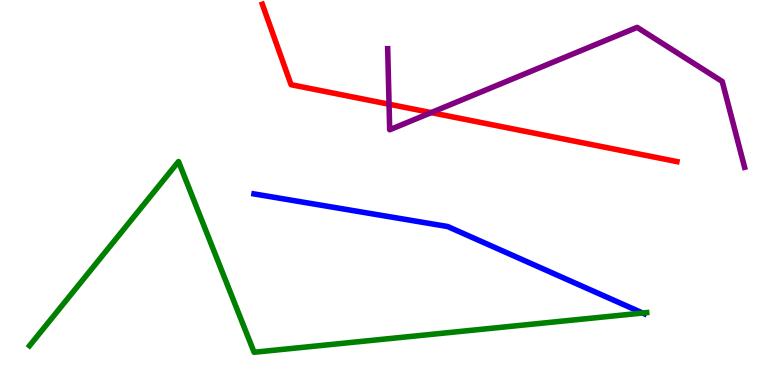[{'lines': ['blue', 'red'], 'intersections': []}, {'lines': ['green', 'red'], 'intersections': []}, {'lines': ['purple', 'red'], 'intersections': [{'x': 5.02, 'y': 7.29}, {'x': 5.56, 'y': 7.07}]}, {'lines': ['blue', 'green'], 'intersections': [{'x': 8.29, 'y': 1.87}]}, {'lines': ['blue', 'purple'], 'intersections': []}, {'lines': ['green', 'purple'], 'intersections': []}]